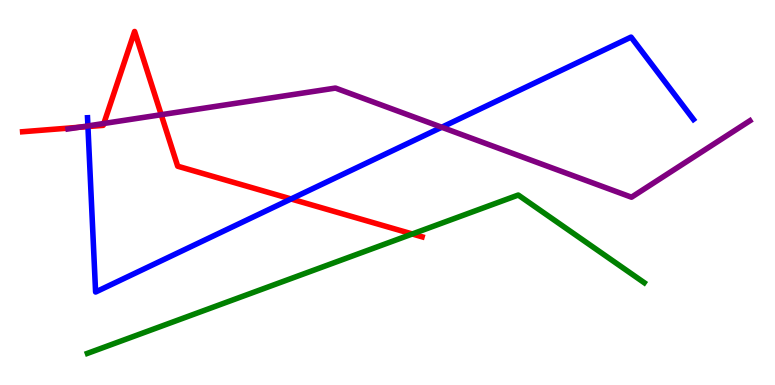[{'lines': ['blue', 'red'], 'intersections': [{'x': 1.13, 'y': 6.71}, {'x': 3.76, 'y': 4.83}]}, {'lines': ['green', 'red'], 'intersections': [{'x': 5.32, 'y': 3.92}]}, {'lines': ['purple', 'red'], 'intersections': [{'x': 1.02, 'y': 6.69}, {'x': 1.34, 'y': 6.79}, {'x': 2.08, 'y': 7.02}]}, {'lines': ['blue', 'green'], 'intersections': []}, {'lines': ['blue', 'purple'], 'intersections': [{'x': 1.13, 'y': 6.73}, {'x': 5.7, 'y': 6.69}]}, {'lines': ['green', 'purple'], 'intersections': []}]